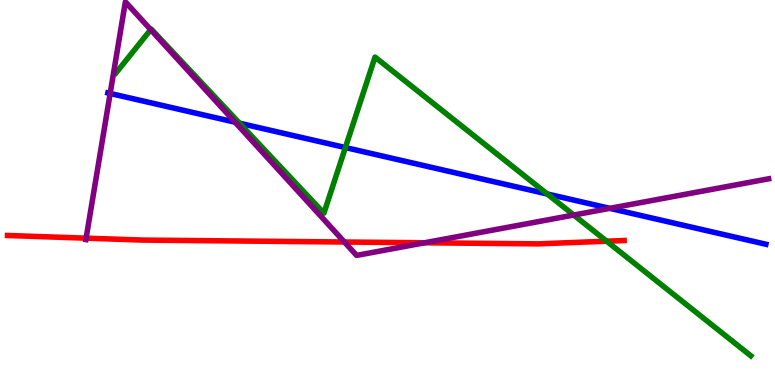[{'lines': ['blue', 'red'], 'intersections': []}, {'lines': ['green', 'red'], 'intersections': [{'x': 7.83, 'y': 3.73}]}, {'lines': ['purple', 'red'], 'intersections': [{'x': 1.11, 'y': 3.81}, {'x': 4.44, 'y': 3.71}, {'x': 5.48, 'y': 3.69}]}, {'lines': ['blue', 'green'], 'intersections': [{'x': 3.09, 'y': 6.8}, {'x': 4.46, 'y': 6.17}, {'x': 7.06, 'y': 4.96}]}, {'lines': ['blue', 'purple'], 'intersections': [{'x': 1.42, 'y': 7.57}, {'x': 3.03, 'y': 6.83}, {'x': 7.87, 'y': 4.59}]}, {'lines': ['green', 'purple'], 'intersections': [{'x': 1.94, 'y': 9.23}, {'x': 7.4, 'y': 4.41}]}]